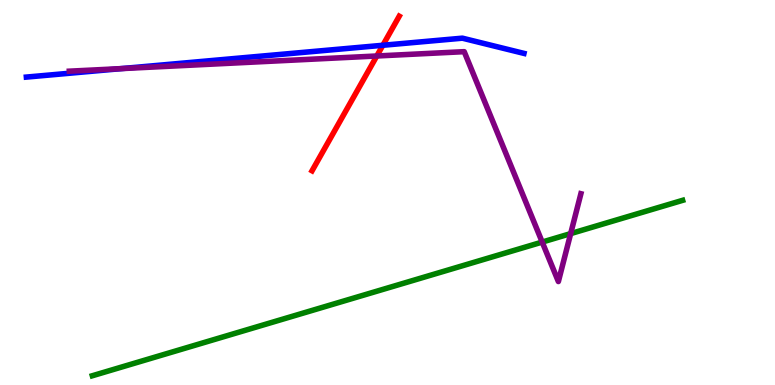[{'lines': ['blue', 'red'], 'intersections': [{'x': 4.94, 'y': 8.82}]}, {'lines': ['green', 'red'], 'intersections': []}, {'lines': ['purple', 'red'], 'intersections': [{'x': 4.86, 'y': 8.55}]}, {'lines': ['blue', 'green'], 'intersections': []}, {'lines': ['blue', 'purple'], 'intersections': [{'x': 1.57, 'y': 8.22}]}, {'lines': ['green', 'purple'], 'intersections': [{'x': 7.0, 'y': 3.71}, {'x': 7.36, 'y': 3.93}]}]